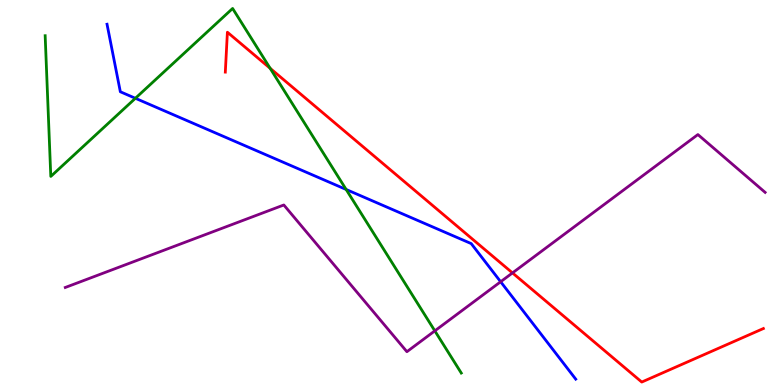[{'lines': ['blue', 'red'], 'intersections': []}, {'lines': ['green', 'red'], 'intersections': [{'x': 3.49, 'y': 8.23}]}, {'lines': ['purple', 'red'], 'intersections': [{'x': 6.61, 'y': 2.91}]}, {'lines': ['blue', 'green'], 'intersections': [{'x': 1.75, 'y': 7.45}, {'x': 4.47, 'y': 5.08}]}, {'lines': ['blue', 'purple'], 'intersections': [{'x': 6.46, 'y': 2.68}]}, {'lines': ['green', 'purple'], 'intersections': [{'x': 5.61, 'y': 1.41}]}]